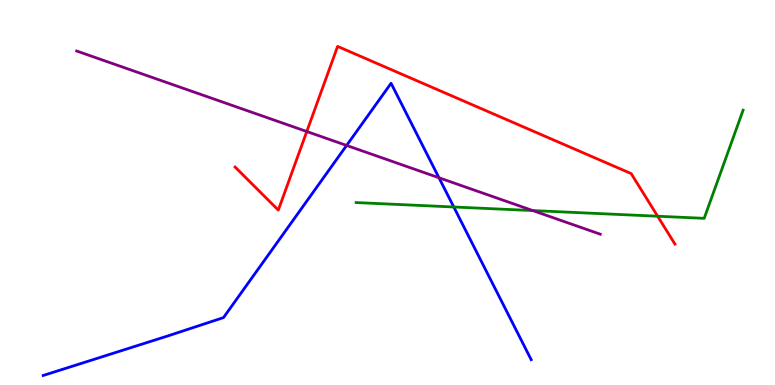[{'lines': ['blue', 'red'], 'intersections': []}, {'lines': ['green', 'red'], 'intersections': [{'x': 8.49, 'y': 4.38}]}, {'lines': ['purple', 'red'], 'intersections': [{'x': 3.96, 'y': 6.58}]}, {'lines': ['blue', 'green'], 'intersections': [{'x': 5.86, 'y': 4.62}]}, {'lines': ['blue', 'purple'], 'intersections': [{'x': 4.47, 'y': 6.22}, {'x': 5.66, 'y': 5.38}]}, {'lines': ['green', 'purple'], 'intersections': [{'x': 6.87, 'y': 4.53}]}]